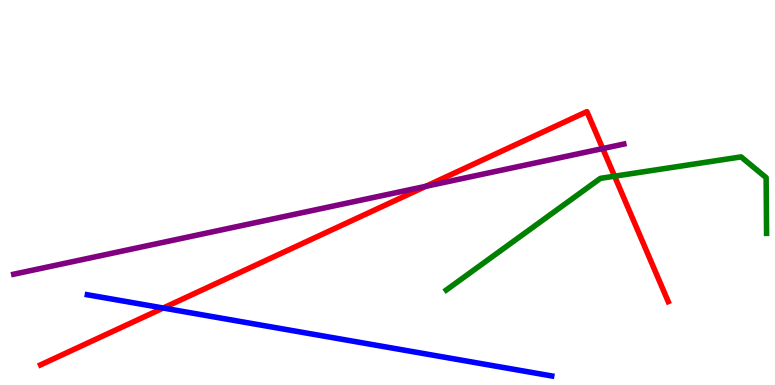[{'lines': ['blue', 'red'], 'intersections': [{'x': 2.11, 'y': 2.0}]}, {'lines': ['green', 'red'], 'intersections': [{'x': 7.93, 'y': 5.42}]}, {'lines': ['purple', 'red'], 'intersections': [{'x': 5.49, 'y': 5.16}, {'x': 7.78, 'y': 6.14}]}, {'lines': ['blue', 'green'], 'intersections': []}, {'lines': ['blue', 'purple'], 'intersections': []}, {'lines': ['green', 'purple'], 'intersections': []}]